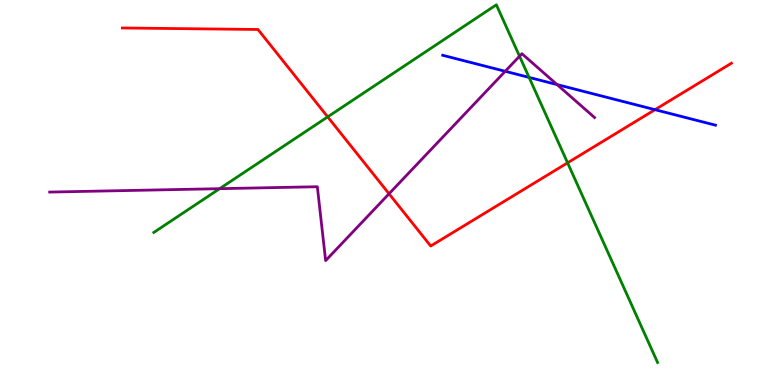[{'lines': ['blue', 'red'], 'intersections': [{'x': 8.45, 'y': 7.15}]}, {'lines': ['green', 'red'], 'intersections': [{'x': 4.23, 'y': 6.96}, {'x': 7.32, 'y': 5.77}]}, {'lines': ['purple', 'red'], 'intersections': [{'x': 5.02, 'y': 4.97}]}, {'lines': ['blue', 'green'], 'intersections': [{'x': 6.83, 'y': 7.99}]}, {'lines': ['blue', 'purple'], 'intersections': [{'x': 6.52, 'y': 8.15}, {'x': 7.19, 'y': 7.8}]}, {'lines': ['green', 'purple'], 'intersections': [{'x': 2.83, 'y': 5.1}, {'x': 6.7, 'y': 8.54}]}]